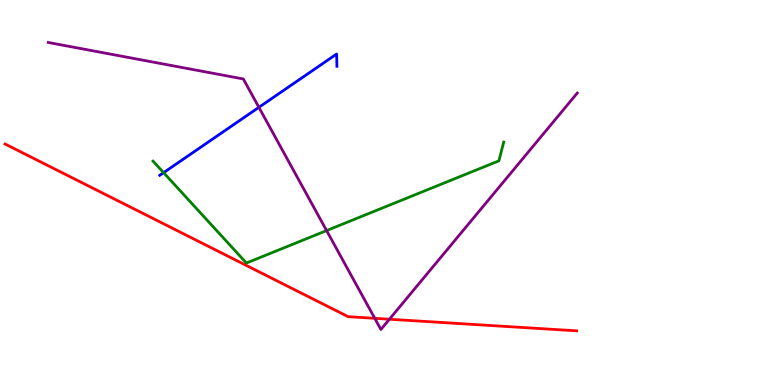[{'lines': ['blue', 'red'], 'intersections': []}, {'lines': ['green', 'red'], 'intersections': []}, {'lines': ['purple', 'red'], 'intersections': [{'x': 4.84, 'y': 1.73}, {'x': 5.02, 'y': 1.71}]}, {'lines': ['blue', 'green'], 'intersections': [{'x': 2.11, 'y': 5.52}]}, {'lines': ['blue', 'purple'], 'intersections': [{'x': 3.34, 'y': 7.21}]}, {'lines': ['green', 'purple'], 'intersections': [{'x': 4.21, 'y': 4.01}]}]